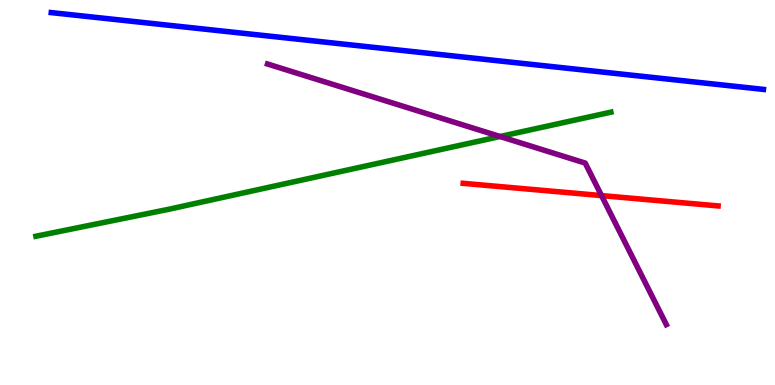[{'lines': ['blue', 'red'], 'intersections': []}, {'lines': ['green', 'red'], 'intersections': []}, {'lines': ['purple', 'red'], 'intersections': [{'x': 7.76, 'y': 4.92}]}, {'lines': ['blue', 'green'], 'intersections': []}, {'lines': ['blue', 'purple'], 'intersections': []}, {'lines': ['green', 'purple'], 'intersections': [{'x': 6.45, 'y': 6.45}]}]